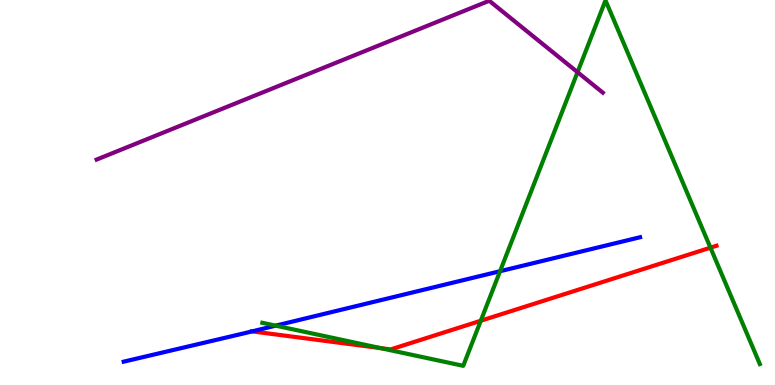[{'lines': ['blue', 'red'], 'intersections': [{'x': 3.25, 'y': 1.39}]}, {'lines': ['green', 'red'], 'intersections': [{'x': 4.91, 'y': 0.958}, {'x': 6.2, 'y': 1.67}, {'x': 9.17, 'y': 3.57}]}, {'lines': ['purple', 'red'], 'intersections': []}, {'lines': ['blue', 'green'], 'intersections': [{'x': 3.56, 'y': 1.54}, {'x': 6.45, 'y': 2.96}]}, {'lines': ['blue', 'purple'], 'intersections': []}, {'lines': ['green', 'purple'], 'intersections': [{'x': 7.45, 'y': 8.12}]}]